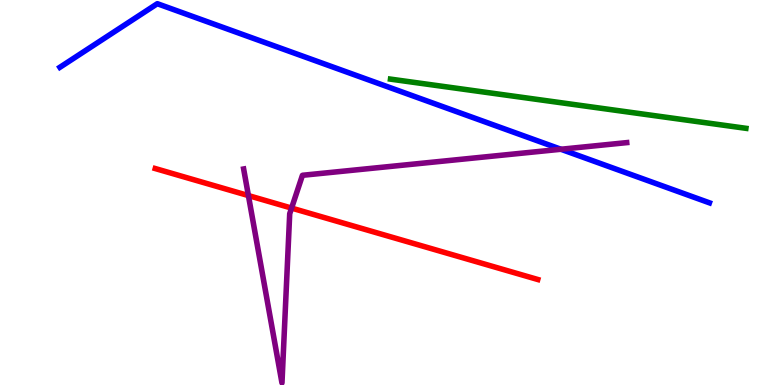[{'lines': ['blue', 'red'], 'intersections': []}, {'lines': ['green', 'red'], 'intersections': []}, {'lines': ['purple', 'red'], 'intersections': [{'x': 3.21, 'y': 4.92}, {'x': 3.76, 'y': 4.59}]}, {'lines': ['blue', 'green'], 'intersections': []}, {'lines': ['blue', 'purple'], 'intersections': [{'x': 7.24, 'y': 6.12}]}, {'lines': ['green', 'purple'], 'intersections': []}]